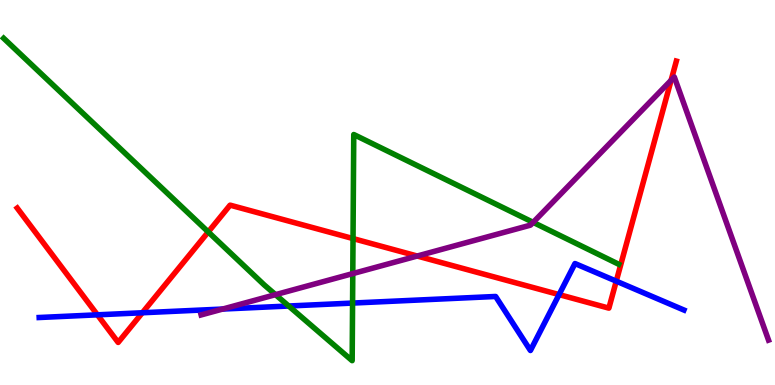[{'lines': ['blue', 'red'], 'intersections': [{'x': 1.26, 'y': 1.82}, {'x': 1.84, 'y': 1.88}, {'x': 7.21, 'y': 2.35}, {'x': 7.95, 'y': 2.7}]}, {'lines': ['green', 'red'], 'intersections': [{'x': 2.69, 'y': 3.98}, {'x': 4.56, 'y': 3.8}]}, {'lines': ['purple', 'red'], 'intersections': [{'x': 5.38, 'y': 3.35}, {'x': 8.66, 'y': 7.91}]}, {'lines': ['blue', 'green'], 'intersections': [{'x': 3.73, 'y': 2.05}, {'x': 4.55, 'y': 2.13}]}, {'lines': ['blue', 'purple'], 'intersections': [{'x': 2.87, 'y': 1.97}]}, {'lines': ['green', 'purple'], 'intersections': [{'x': 3.55, 'y': 2.35}, {'x': 4.55, 'y': 2.89}, {'x': 6.88, 'y': 4.22}]}]